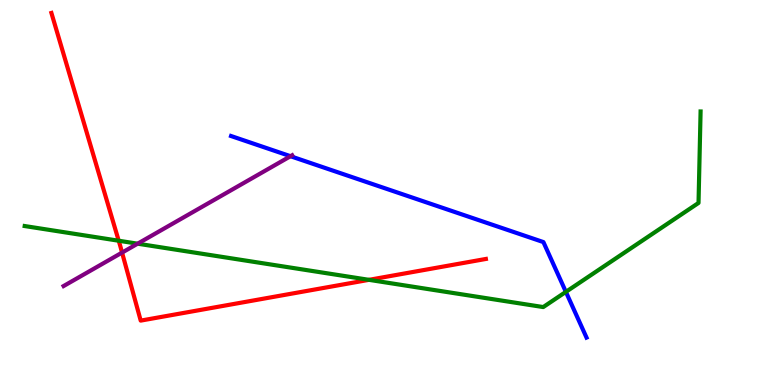[{'lines': ['blue', 'red'], 'intersections': []}, {'lines': ['green', 'red'], 'intersections': [{'x': 1.53, 'y': 3.75}, {'x': 4.76, 'y': 2.73}]}, {'lines': ['purple', 'red'], 'intersections': [{'x': 1.58, 'y': 3.44}]}, {'lines': ['blue', 'green'], 'intersections': [{'x': 7.3, 'y': 2.42}]}, {'lines': ['blue', 'purple'], 'intersections': [{'x': 3.75, 'y': 5.94}]}, {'lines': ['green', 'purple'], 'intersections': [{'x': 1.78, 'y': 3.67}]}]